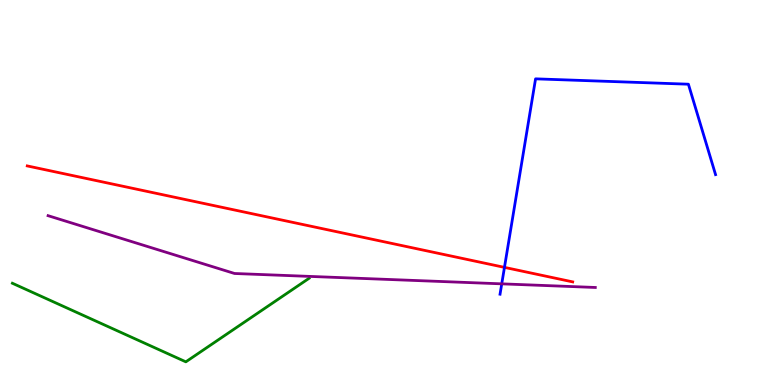[{'lines': ['blue', 'red'], 'intersections': [{'x': 6.51, 'y': 3.06}]}, {'lines': ['green', 'red'], 'intersections': []}, {'lines': ['purple', 'red'], 'intersections': []}, {'lines': ['blue', 'green'], 'intersections': []}, {'lines': ['blue', 'purple'], 'intersections': [{'x': 6.47, 'y': 2.63}]}, {'lines': ['green', 'purple'], 'intersections': []}]